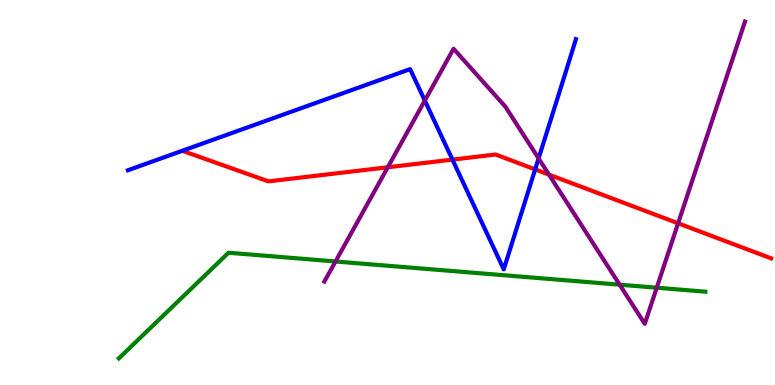[{'lines': ['blue', 'red'], 'intersections': [{'x': 5.84, 'y': 5.85}, {'x': 6.91, 'y': 5.6}]}, {'lines': ['green', 'red'], 'intersections': []}, {'lines': ['purple', 'red'], 'intersections': [{'x': 5.0, 'y': 5.66}, {'x': 7.08, 'y': 5.46}, {'x': 8.75, 'y': 4.2}]}, {'lines': ['blue', 'green'], 'intersections': []}, {'lines': ['blue', 'purple'], 'intersections': [{'x': 5.48, 'y': 7.39}, {'x': 6.95, 'y': 5.89}]}, {'lines': ['green', 'purple'], 'intersections': [{'x': 4.33, 'y': 3.21}, {'x': 8.0, 'y': 2.61}, {'x': 8.47, 'y': 2.53}]}]